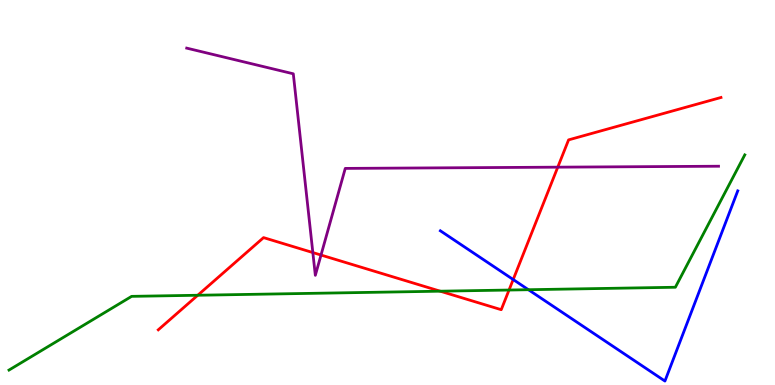[{'lines': ['blue', 'red'], 'intersections': [{'x': 6.62, 'y': 2.74}]}, {'lines': ['green', 'red'], 'intersections': [{'x': 2.55, 'y': 2.33}, {'x': 5.68, 'y': 2.44}, {'x': 6.57, 'y': 2.47}]}, {'lines': ['purple', 'red'], 'intersections': [{'x': 4.04, 'y': 3.44}, {'x': 4.14, 'y': 3.38}, {'x': 7.2, 'y': 5.66}]}, {'lines': ['blue', 'green'], 'intersections': [{'x': 6.82, 'y': 2.47}]}, {'lines': ['blue', 'purple'], 'intersections': []}, {'lines': ['green', 'purple'], 'intersections': []}]